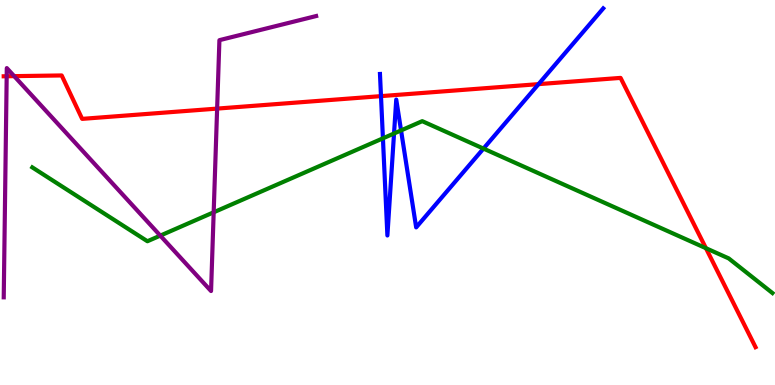[{'lines': ['blue', 'red'], 'intersections': [{'x': 4.92, 'y': 7.5}, {'x': 6.95, 'y': 7.81}]}, {'lines': ['green', 'red'], 'intersections': [{'x': 9.11, 'y': 3.55}]}, {'lines': ['purple', 'red'], 'intersections': [{'x': 0.0863, 'y': 8.02}, {'x': 0.183, 'y': 8.02}, {'x': 2.8, 'y': 7.18}]}, {'lines': ['blue', 'green'], 'intersections': [{'x': 4.94, 'y': 6.41}, {'x': 5.08, 'y': 6.53}, {'x': 5.17, 'y': 6.61}, {'x': 6.24, 'y': 6.14}]}, {'lines': ['blue', 'purple'], 'intersections': []}, {'lines': ['green', 'purple'], 'intersections': [{'x': 2.07, 'y': 3.88}, {'x': 2.76, 'y': 4.49}]}]